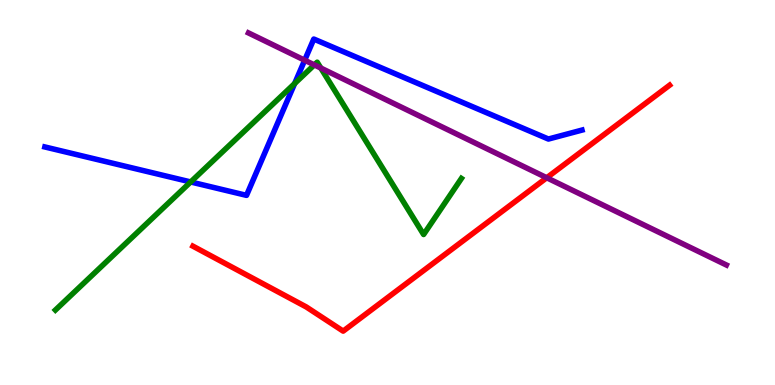[{'lines': ['blue', 'red'], 'intersections': []}, {'lines': ['green', 'red'], 'intersections': []}, {'lines': ['purple', 'red'], 'intersections': [{'x': 7.05, 'y': 5.38}]}, {'lines': ['blue', 'green'], 'intersections': [{'x': 2.46, 'y': 5.27}, {'x': 3.8, 'y': 7.83}]}, {'lines': ['blue', 'purple'], 'intersections': [{'x': 3.93, 'y': 8.44}]}, {'lines': ['green', 'purple'], 'intersections': [{'x': 4.06, 'y': 8.31}, {'x': 4.14, 'y': 8.23}]}]